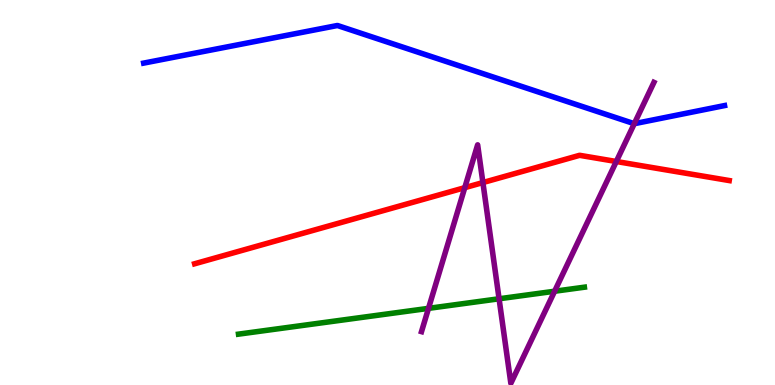[{'lines': ['blue', 'red'], 'intersections': []}, {'lines': ['green', 'red'], 'intersections': []}, {'lines': ['purple', 'red'], 'intersections': [{'x': 6.0, 'y': 5.13}, {'x': 6.23, 'y': 5.26}, {'x': 7.95, 'y': 5.81}]}, {'lines': ['blue', 'green'], 'intersections': []}, {'lines': ['blue', 'purple'], 'intersections': [{'x': 8.18, 'y': 6.79}]}, {'lines': ['green', 'purple'], 'intersections': [{'x': 5.53, 'y': 1.99}, {'x': 6.44, 'y': 2.24}, {'x': 7.16, 'y': 2.44}]}]